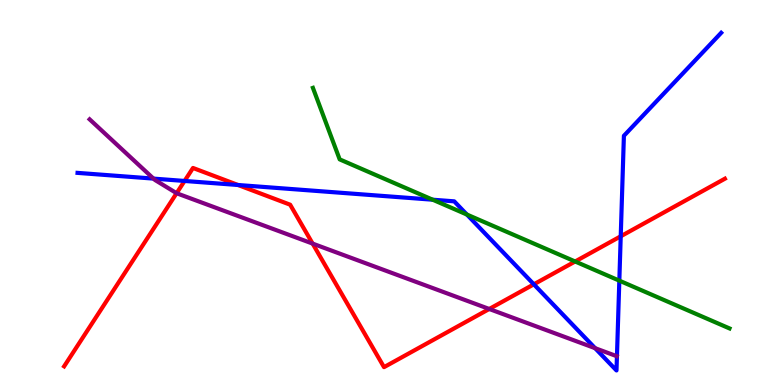[{'lines': ['blue', 'red'], 'intersections': [{'x': 2.38, 'y': 5.3}, {'x': 3.07, 'y': 5.19}, {'x': 6.89, 'y': 2.61}, {'x': 8.01, 'y': 3.86}]}, {'lines': ['green', 'red'], 'intersections': [{'x': 7.42, 'y': 3.21}]}, {'lines': ['purple', 'red'], 'intersections': [{'x': 2.28, 'y': 4.98}, {'x': 4.03, 'y': 3.67}, {'x': 6.31, 'y': 1.97}]}, {'lines': ['blue', 'green'], 'intersections': [{'x': 5.58, 'y': 4.81}, {'x': 6.02, 'y': 4.43}, {'x': 7.99, 'y': 2.71}]}, {'lines': ['blue', 'purple'], 'intersections': [{'x': 1.98, 'y': 5.36}, {'x': 7.68, 'y': 0.956}]}, {'lines': ['green', 'purple'], 'intersections': []}]